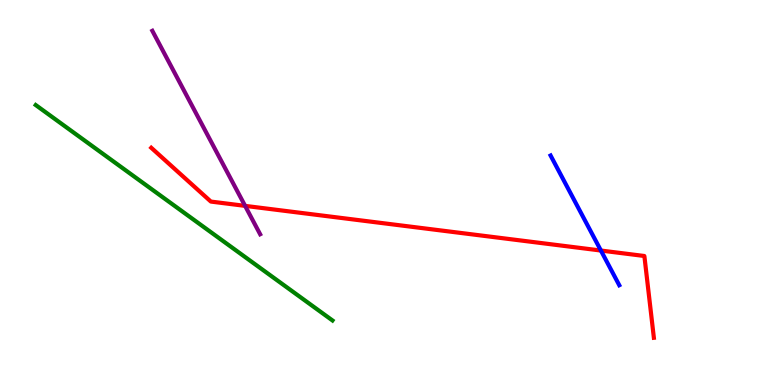[{'lines': ['blue', 'red'], 'intersections': [{'x': 7.75, 'y': 3.49}]}, {'lines': ['green', 'red'], 'intersections': []}, {'lines': ['purple', 'red'], 'intersections': [{'x': 3.16, 'y': 4.65}]}, {'lines': ['blue', 'green'], 'intersections': []}, {'lines': ['blue', 'purple'], 'intersections': []}, {'lines': ['green', 'purple'], 'intersections': []}]